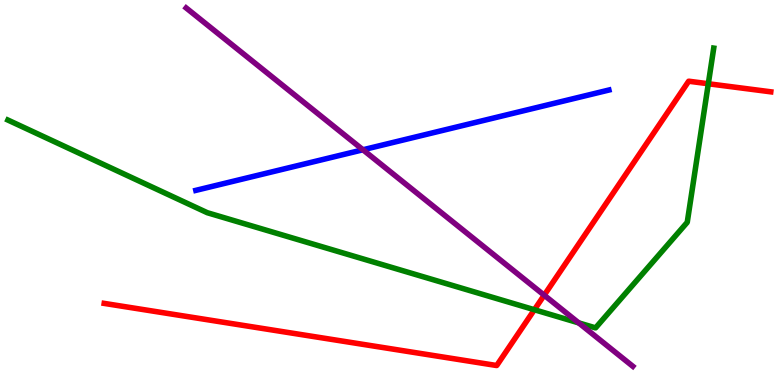[{'lines': ['blue', 'red'], 'intersections': []}, {'lines': ['green', 'red'], 'intersections': [{'x': 6.9, 'y': 1.95}, {'x': 9.14, 'y': 7.82}]}, {'lines': ['purple', 'red'], 'intersections': [{'x': 7.02, 'y': 2.33}]}, {'lines': ['blue', 'green'], 'intersections': []}, {'lines': ['blue', 'purple'], 'intersections': [{'x': 4.68, 'y': 6.11}]}, {'lines': ['green', 'purple'], 'intersections': [{'x': 7.47, 'y': 1.61}]}]